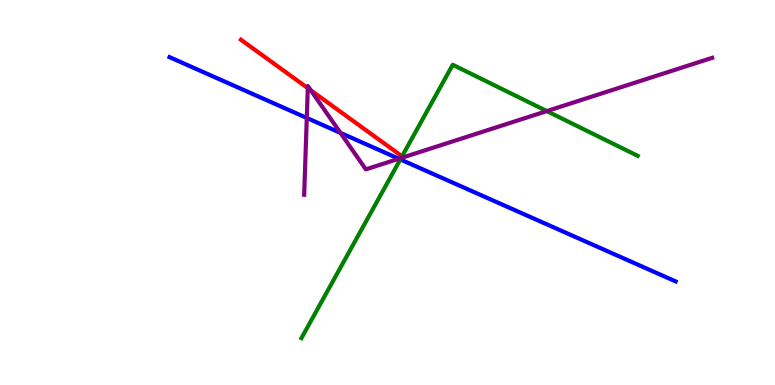[{'lines': ['blue', 'red'], 'intersections': []}, {'lines': ['green', 'red'], 'intersections': [{'x': 5.19, 'y': 5.94}]}, {'lines': ['purple', 'red'], 'intersections': [{'x': 3.97, 'y': 7.71}, {'x': 4.01, 'y': 7.65}]}, {'lines': ['blue', 'green'], 'intersections': [{'x': 5.17, 'y': 5.86}]}, {'lines': ['blue', 'purple'], 'intersections': [{'x': 3.96, 'y': 6.94}, {'x': 4.39, 'y': 6.55}, {'x': 5.15, 'y': 5.88}]}, {'lines': ['green', 'purple'], 'intersections': [{'x': 5.18, 'y': 5.9}, {'x': 7.06, 'y': 7.11}]}]